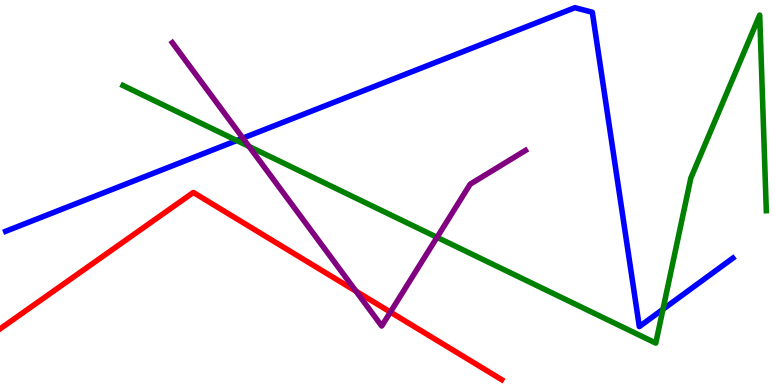[{'lines': ['blue', 'red'], 'intersections': []}, {'lines': ['green', 'red'], 'intersections': []}, {'lines': ['purple', 'red'], 'intersections': [{'x': 4.59, 'y': 2.44}, {'x': 5.04, 'y': 1.89}]}, {'lines': ['blue', 'green'], 'intersections': [{'x': 3.06, 'y': 6.35}, {'x': 8.55, 'y': 1.97}]}, {'lines': ['blue', 'purple'], 'intersections': [{'x': 3.13, 'y': 6.41}]}, {'lines': ['green', 'purple'], 'intersections': [{'x': 3.21, 'y': 6.2}, {'x': 5.64, 'y': 3.84}]}]